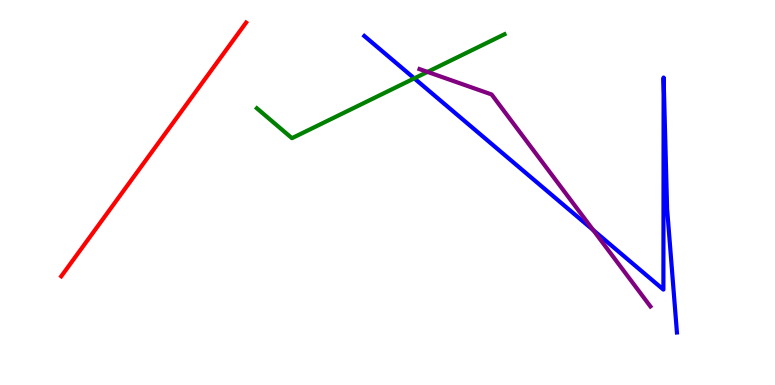[{'lines': ['blue', 'red'], 'intersections': []}, {'lines': ['green', 'red'], 'intersections': []}, {'lines': ['purple', 'red'], 'intersections': []}, {'lines': ['blue', 'green'], 'intersections': [{'x': 5.35, 'y': 7.96}]}, {'lines': ['blue', 'purple'], 'intersections': [{'x': 7.65, 'y': 4.02}]}, {'lines': ['green', 'purple'], 'intersections': [{'x': 5.52, 'y': 8.13}]}]